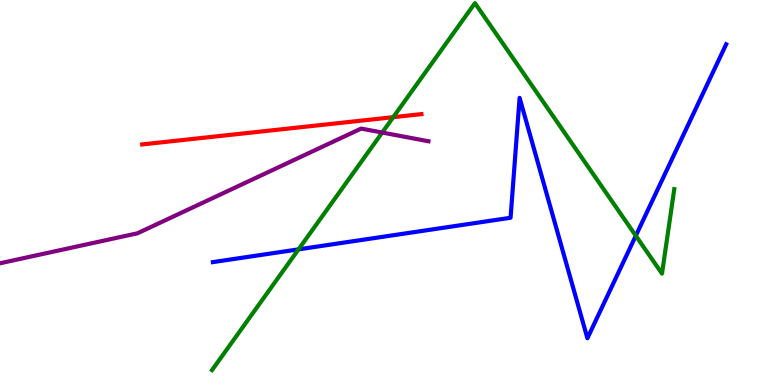[{'lines': ['blue', 'red'], 'intersections': []}, {'lines': ['green', 'red'], 'intersections': [{'x': 5.07, 'y': 6.96}]}, {'lines': ['purple', 'red'], 'intersections': []}, {'lines': ['blue', 'green'], 'intersections': [{'x': 3.85, 'y': 3.52}, {'x': 8.2, 'y': 3.88}]}, {'lines': ['blue', 'purple'], 'intersections': []}, {'lines': ['green', 'purple'], 'intersections': [{'x': 4.93, 'y': 6.56}]}]